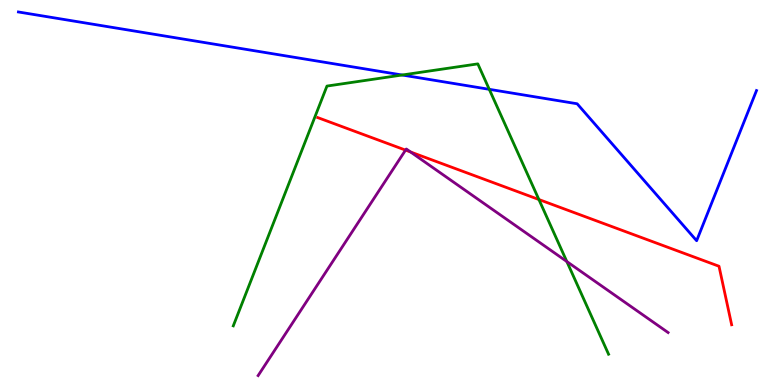[{'lines': ['blue', 'red'], 'intersections': []}, {'lines': ['green', 'red'], 'intersections': [{'x': 6.95, 'y': 4.82}]}, {'lines': ['purple', 'red'], 'intersections': [{'x': 5.23, 'y': 6.1}, {'x': 5.3, 'y': 6.05}]}, {'lines': ['blue', 'green'], 'intersections': [{'x': 5.19, 'y': 8.05}, {'x': 6.31, 'y': 7.68}]}, {'lines': ['blue', 'purple'], 'intersections': []}, {'lines': ['green', 'purple'], 'intersections': [{'x': 7.31, 'y': 3.21}]}]